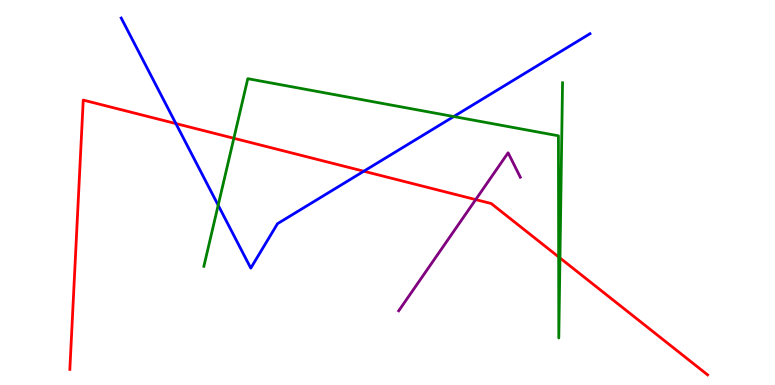[{'lines': ['blue', 'red'], 'intersections': [{'x': 2.27, 'y': 6.79}, {'x': 4.69, 'y': 5.55}]}, {'lines': ['green', 'red'], 'intersections': [{'x': 3.02, 'y': 6.41}, {'x': 7.21, 'y': 3.33}, {'x': 7.23, 'y': 3.3}]}, {'lines': ['purple', 'red'], 'intersections': [{'x': 6.14, 'y': 4.82}]}, {'lines': ['blue', 'green'], 'intersections': [{'x': 2.82, 'y': 4.67}, {'x': 5.85, 'y': 6.97}]}, {'lines': ['blue', 'purple'], 'intersections': []}, {'lines': ['green', 'purple'], 'intersections': []}]